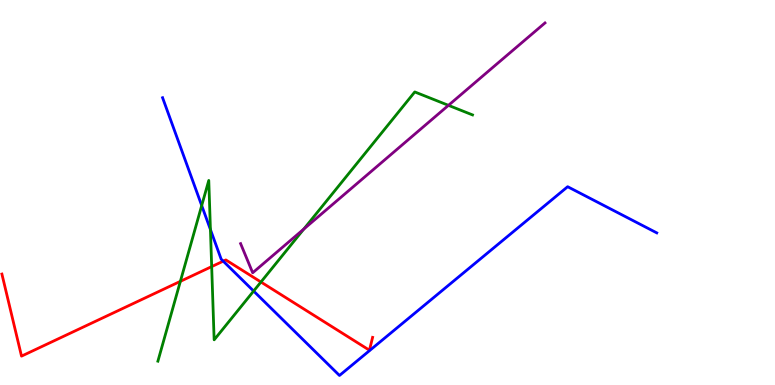[{'lines': ['blue', 'red'], 'intersections': [{'x': 2.88, 'y': 3.22}]}, {'lines': ['green', 'red'], 'intersections': [{'x': 2.33, 'y': 2.69}, {'x': 2.73, 'y': 3.08}, {'x': 3.37, 'y': 2.67}]}, {'lines': ['purple', 'red'], 'intersections': []}, {'lines': ['blue', 'green'], 'intersections': [{'x': 2.6, 'y': 4.66}, {'x': 2.72, 'y': 4.04}, {'x': 3.27, 'y': 2.44}]}, {'lines': ['blue', 'purple'], 'intersections': []}, {'lines': ['green', 'purple'], 'intersections': [{'x': 3.92, 'y': 4.05}, {'x': 5.79, 'y': 7.26}]}]